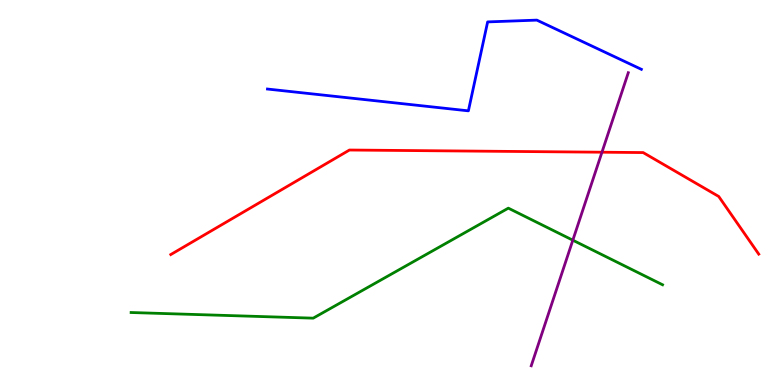[{'lines': ['blue', 'red'], 'intersections': []}, {'lines': ['green', 'red'], 'intersections': []}, {'lines': ['purple', 'red'], 'intersections': [{'x': 7.77, 'y': 6.05}]}, {'lines': ['blue', 'green'], 'intersections': []}, {'lines': ['blue', 'purple'], 'intersections': []}, {'lines': ['green', 'purple'], 'intersections': [{'x': 7.39, 'y': 3.76}]}]